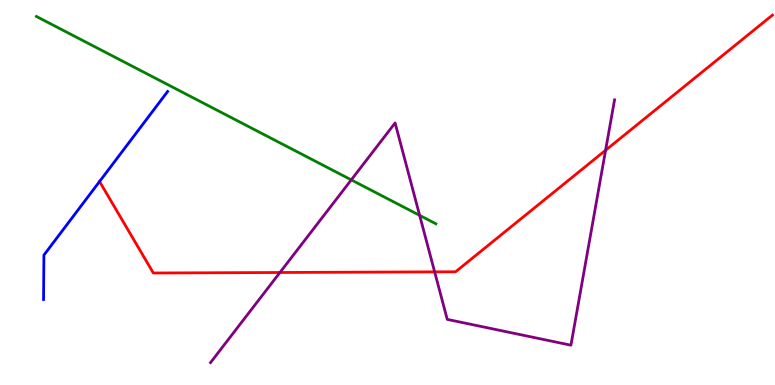[{'lines': ['blue', 'red'], 'intersections': [{'x': 1.28, 'y': 5.29}]}, {'lines': ['green', 'red'], 'intersections': []}, {'lines': ['purple', 'red'], 'intersections': [{'x': 3.61, 'y': 2.92}, {'x': 5.61, 'y': 2.94}, {'x': 7.81, 'y': 6.1}]}, {'lines': ['blue', 'green'], 'intersections': []}, {'lines': ['blue', 'purple'], 'intersections': []}, {'lines': ['green', 'purple'], 'intersections': [{'x': 4.53, 'y': 5.33}, {'x': 5.41, 'y': 4.41}]}]